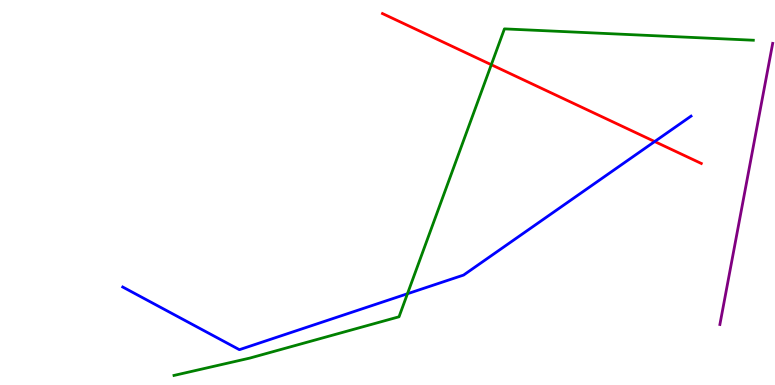[{'lines': ['blue', 'red'], 'intersections': [{'x': 8.45, 'y': 6.32}]}, {'lines': ['green', 'red'], 'intersections': [{'x': 6.34, 'y': 8.32}]}, {'lines': ['purple', 'red'], 'intersections': []}, {'lines': ['blue', 'green'], 'intersections': [{'x': 5.26, 'y': 2.37}]}, {'lines': ['blue', 'purple'], 'intersections': []}, {'lines': ['green', 'purple'], 'intersections': []}]